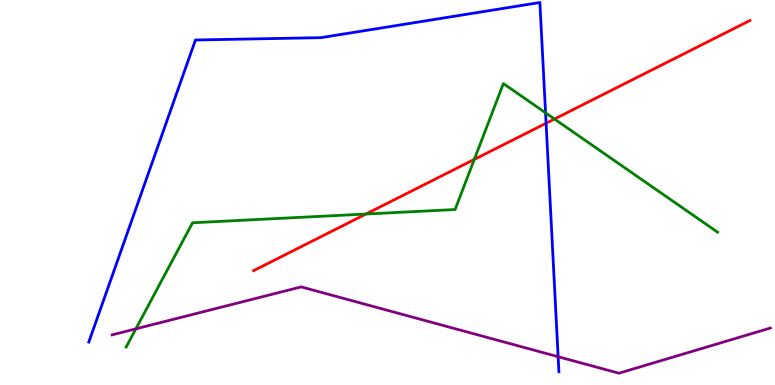[{'lines': ['blue', 'red'], 'intersections': [{'x': 7.05, 'y': 6.8}]}, {'lines': ['green', 'red'], 'intersections': [{'x': 4.72, 'y': 4.44}, {'x': 6.12, 'y': 5.86}, {'x': 7.15, 'y': 6.91}]}, {'lines': ['purple', 'red'], 'intersections': []}, {'lines': ['blue', 'green'], 'intersections': [{'x': 7.04, 'y': 7.07}]}, {'lines': ['blue', 'purple'], 'intersections': [{'x': 7.2, 'y': 0.735}]}, {'lines': ['green', 'purple'], 'intersections': [{'x': 1.75, 'y': 1.46}]}]